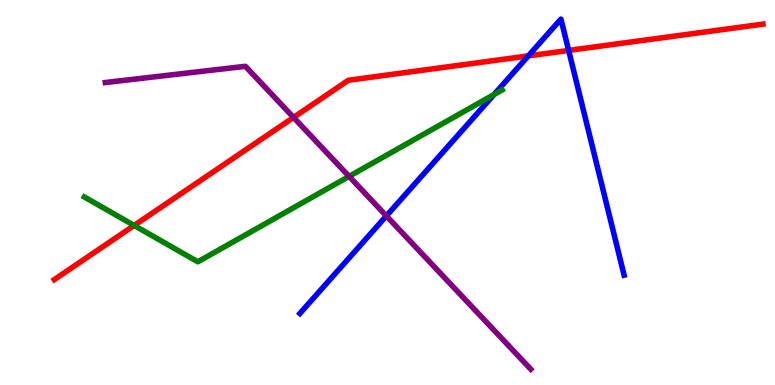[{'lines': ['blue', 'red'], 'intersections': [{'x': 6.82, 'y': 8.55}, {'x': 7.34, 'y': 8.69}]}, {'lines': ['green', 'red'], 'intersections': [{'x': 1.73, 'y': 4.14}]}, {'lines': ['purple', 'red'], 'intersections': [{'x': 3.79, 'y': 6.95}]}, {'lines': ['blue', 'green'], 'intersections': [{'x': 6.37, 'y': 7.55}]}, {'lines': ['blue', 'purple'], 'intersections': [{'x': 4.99, 'y': 4.39}]}, {'lines': ['green', 'purple'], 'intersections': [{'x': 4.5, 'y': 5.42}]}]